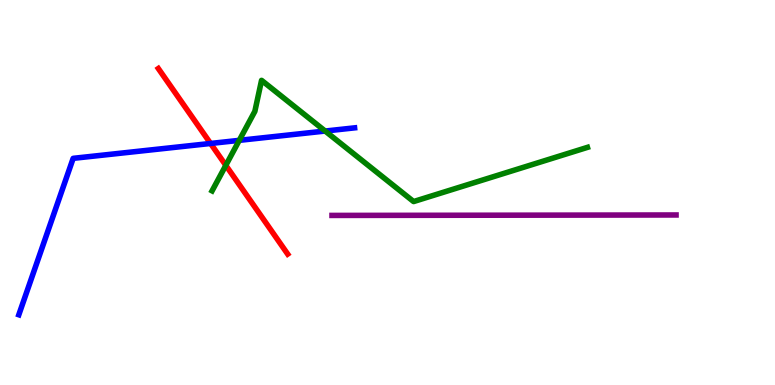[{'lines': ['blue', 'red'], 'intersections': [{'x': 2.72, 'y': 6.27}]}, {'lines': ['green', 'red'], 'intersections': [{'x': 2.91, 'y': 5.71}]}, {'lines': ['purple', 'red'], 'intersections': []}, {'lines': ['blue', 'green'], 'intersections': [{'x': 3.09, 'y': 6.35}, {'x': 4.2, 'y': 6.6}]}, {'lines': ['blue', 'purple'], 'intersections': []}, {'lines': ['green', 'purple'], 'intersections': []}]